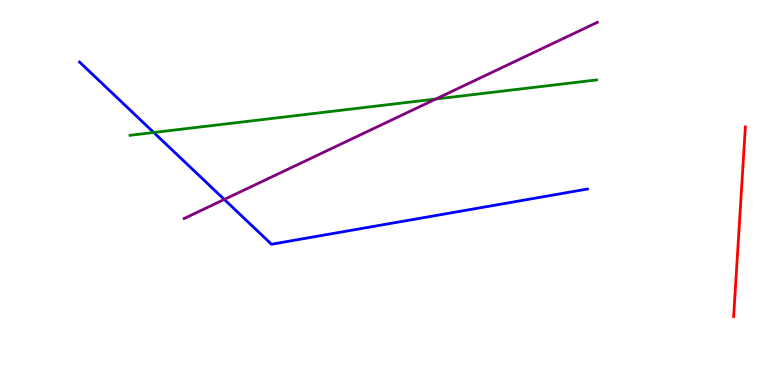[{'lines': ['blue', 'red'], 'intersections': []}, {'lines': ['green', 'red'], 'intersections': []}, {'lines': ['purple', 'red'], 'intersections': []}, {'lines': ['blue', 'green'], 'intersections': [{'x': 1.98, 'y': 6.56}]}, {'lines': ['blue', 'purple'], 'intersections': [{'x': 2.89, 'y': 4.82}]}, {'lines': ['green', 'purple'], 'intersections': [{'x': 5.62, 'y': 7.43}]}]